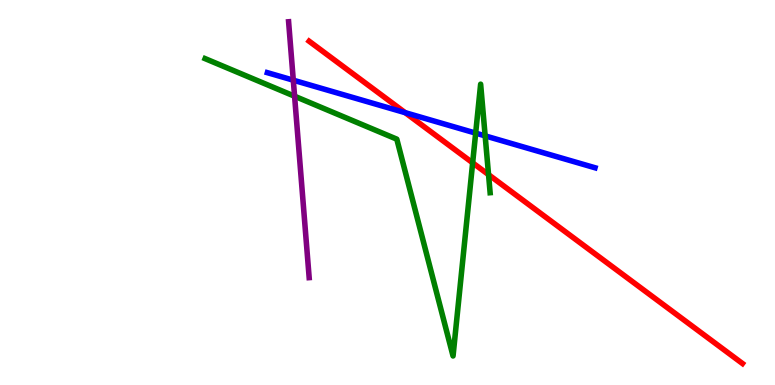[{'lines': ['blue', 'red'], 'intersections': [{'x': 5.23, 'y': 7.07}]}, {'lines': ['green', 'red'], 'intersections': [{'x': 6.1, 'y': 5.77}, {'x': 6.3, 'y': 5.46}]}, {'lines': ['purple', 'red'], 'intersections': []}, {'lines': ['blue', 'green'], 'intersections': [{'x': 6.14, 'y': 6.54}, {'x': 6.26, 'y': 6.47}]}, {'lines': ['blue', 'purple'], 'intersections': [{'x': 3.78, 'y': 7.92}]}, {'lines': ['green', 'purple'], 'intersections': [{'x': 3.8, 'y': 7.5}]}]